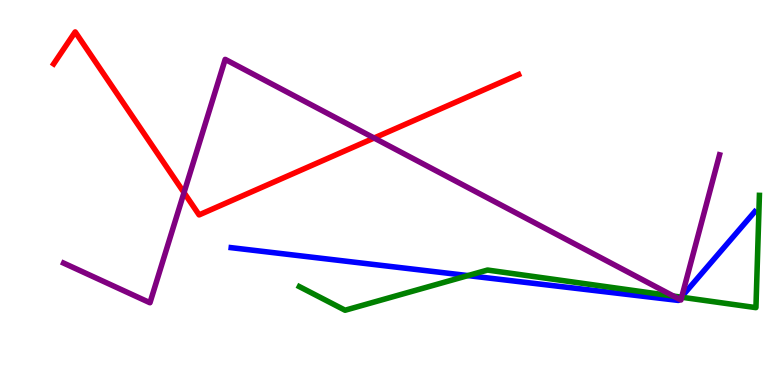[{'lines': ['blue', 'red'], 'intersections': []}, {'lines': ['green', 'red'], 'intersections': []}, {'lines': ['purple', 'red'], 'intersections': [{'x': 2.37, 'y': 5.0}, {'x': 4.83, 'y': 6.42}]}, {'lines': ['blue', 'green'], 'intersections': [{'x': 6.04, 'y': 2.84}, {'x': 8.79, 'y': 2.28}]}, {'lines': ['blue', 'purple'], 'intersections': [{'x': 8.77, 'y': 2.23}, {'x': 8.8, 'y': 2.3}]}, {'lines': ['green', 'purple'], 'intersections': [{'x': 8.69, 'y': 2.31}, {'x': 8.8, 'y': 2.28}]}]